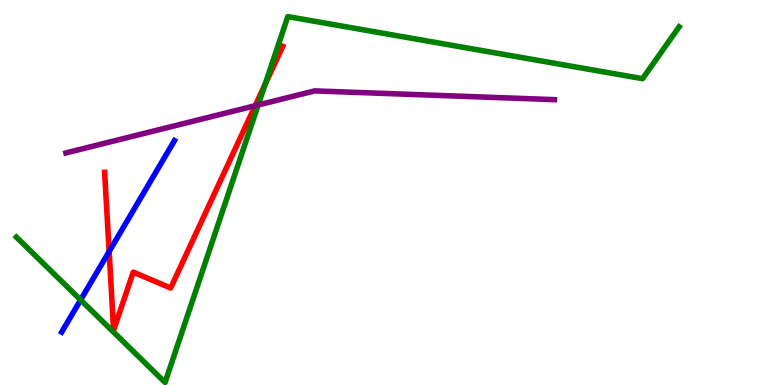[{'lines': ['blue', 'red'], 'intersections': [{'x': 1.41, 'y': 3.47}]}, {'lines': ['green', 'red'], 'intersections': [{'x': 3.42, 'y': 7.8}]}, {'lines': ['purple', 'red'], 'intersections': [{'x': 3.29, 'y': 7.25}]}, {'lines': ['blue', 'green'], 'intersections': [{'x': 1.04, 'y': 2.21}]}, {'lines': ['blue', 'purple'], 'intersections': []}, {'lines': ['green', 'purple'], 'intersections': [{'x': 3.33, 'y': 7.27}]}]